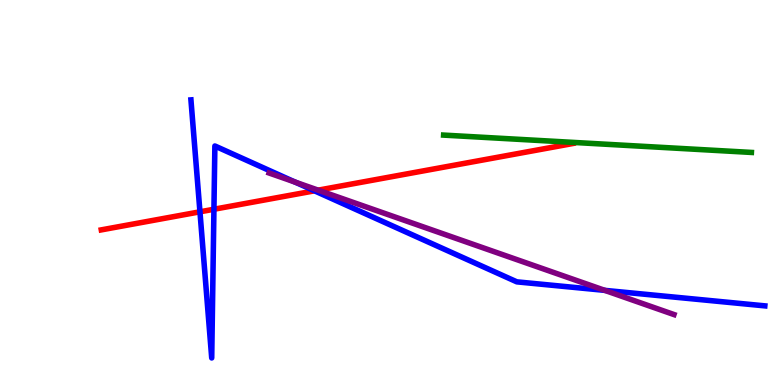[{'lines': ['blue', 'red'], 'intersections': [{'x': 2.58, 'y': 4.5}, {'x': 2.76, 'y': 4.56}, {'x': 4.06, 'y': 5.04}]}, {'lines': ['green', 'red'], 'intersections': []}, {'lines': ['purple', 'red'], 'intersections': [{'x': 4.11, 'y': 5.06}]}, {'lines': ['blue', 'green'], 'intersections': []}, {'lines': ['blue', 'purple'], 'intersections': [{'x': 3.81, 'y': 5.27}, {'x': 7.8, 'y': 2.46}]}, {'lines': ['green', 'purple'], 'intersections': []}]